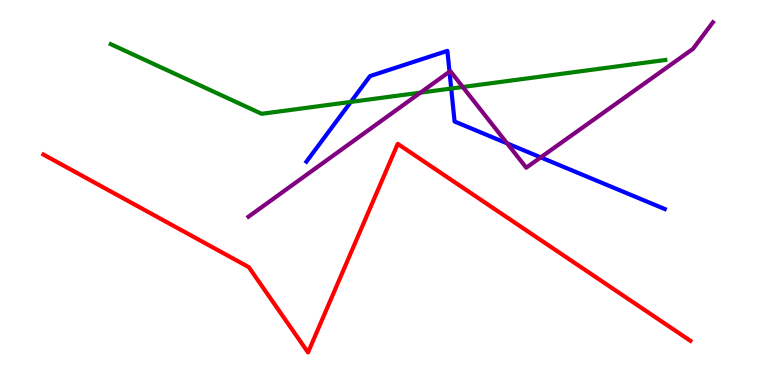[{'lines': ['blue', 'red'], 'intersections': []}, {'lines': ['green', 'red'], 'intersections': []}, {'lines': ['purple', 'red'], 'intersections': []}, {'lines': ['blue', 'green'], 'intersections': [{'x': 4.53, 'y': 7.35}, {'x': 5.82, 'y': 7.7}]}, {'lines': ['blue', 'purple'], 'intersections': [{'x': 5.8, 'y': 8.14}, {'x': 6.54, 'y': 6.28}, {'x': 6.98, 'y': 5.91}]}, {'lines': ['green', 'purple'], 'intersections': [{'x': 5.43, 'y': 7.59}, {'x': 5.97, 'y': 7.74}]}]